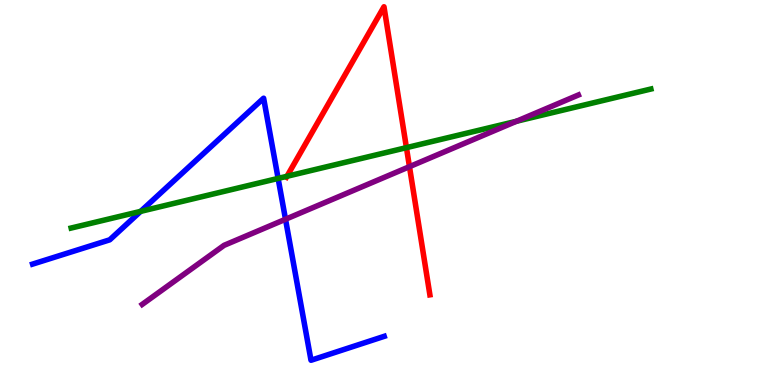[{'lines': ['blue', 'red'], 'intersections': []}, {'lines': ['green', 'red'], 'intersections': [{'x': 3.7, 'y': 5.42}, {'x': 5.24, 'y': 6.17}]}, {'lines': ['purple', 'red'], 'intersections': [{'x': 5.28, 'y': 5.67}]}, {'lines': ['blue', 'green'], 'intersections': [{'x': 1.81, 'y': 4.51}, {'x': 3.59, 'y': 5.37}]}, {'lines': ['blue', 'purple'], 'intersections': [{'x': 3.68, 'y': 4.3}]}, {'lines': ['green', 'purple'], 'intersections': [{'x': 6.66, 'y': 6.85}]}]